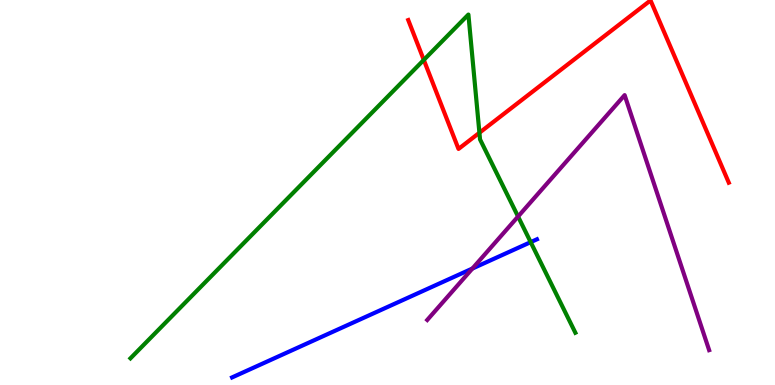[{'lines': ['blue', 'red'], 'intersections': []}, {'lines': ['green', 'red'], 'intersections': [{'x': 5.47, 'y': 8.44}, {'x': 6.19, 'y': 6.55}]}, {'lines': ['purple', 'red'], 'intersections': []}, {'lines': ['blue', 'green'], 'intersections': [{'x': 6.85, 'y': 3.71}]}, {'lines': ['blue', 'purple'], 'intersections': [{'x': 6.1, 'y': 3.02}]}, {'lines': ['green', 'purple'], 'intersections': [{'x': 6.68, 'y': 4.38}]}]